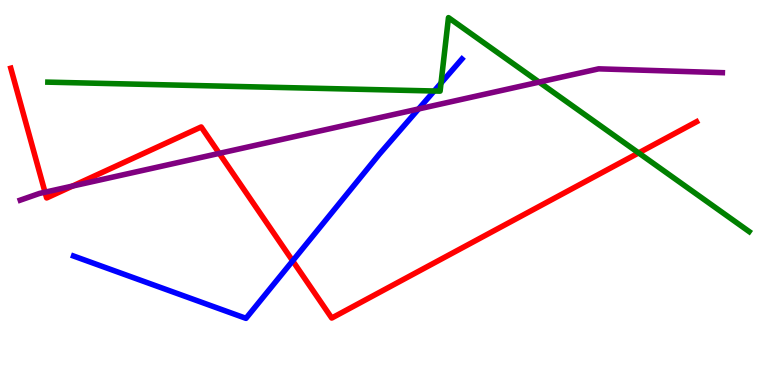[{'lines': ['blue', 'red'], 'intersections': [{'x': 3.78, 'y': 3.22}]}, {'lines': ['green', 'red'], 'intersections': [{'x': 8.24, 'y': 6.03}]}, {'lines': ['purple', 'red'], 'intersections': [{'x': 0.581, 'y': 5.01}, {'x': 0.936, 'y': 5.17}, {'x': 2.83, 'y': 6.02}]}, {'lines': ['blue', 'green'], 'intersections': [{'x': 5.6, 'y': 7.64}, {'x': 5.69, 'y': 7.84}]}, {'lines': ['blue', 'purple'], 'intersections': [{'x': 5.4, 'y': 7.17}]}, {'lines': ['green', 'purple'], 'intersections': [{'x': 6.96, 'y': 7.87}]}]